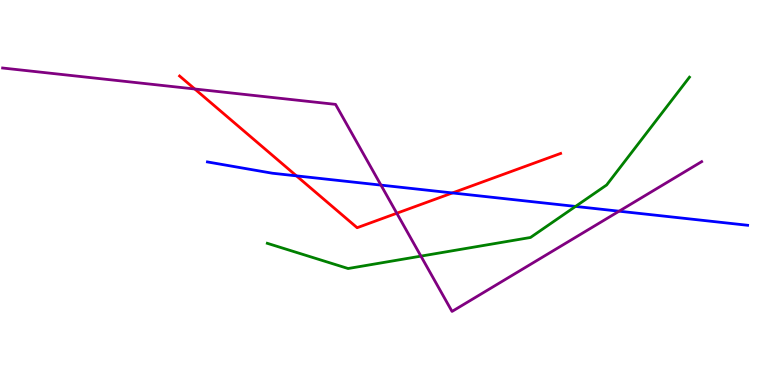[{'lines': ['blue', 'red'], 'intersections': [{'x': 3.83, 'y': 5.43}, {'x': 5.84, 'y': 4.99}]}, {'lines': ['green', 'red'], 'intersections': []}, {'lines': ['purple', 'red'], 'intersections': [{'x': 2.51, 'y': 7.69}, {'x': 5.12, 'y': 4.46}]}, {'lines': ['blue', 'green'], 'intersections': [{'x': 7.43, 'y': 4.64}]}, {'lines': ['blue', 'purple'], 'intersections': [{'x': 4.92, 'y': 5.19}, {'x': 7.99, 'y': 4.51}]}, {'lines': ['green', 'purple'], 'intersections': [{'x': 5.43, 'y': 3.35}]}]